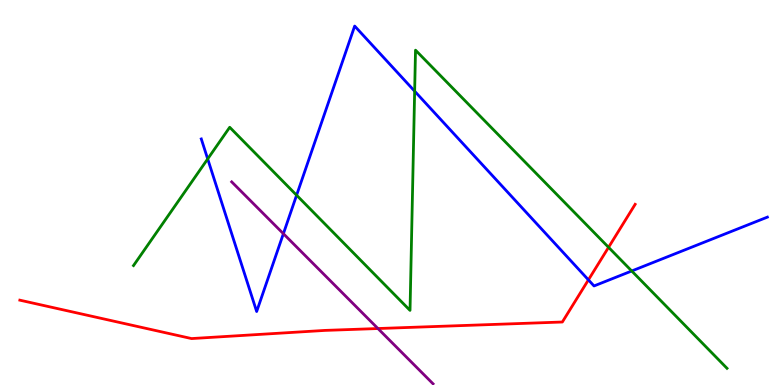[{'lines': ['blue', 'red'], 'intersections': [{'x': 7.59, 'y': 2.73}]}, {'lines': ['green', 'red'], 'intersections': [{'x': 7.85, 'y': 3.58}]}, {'lines': ['purple', 'red'], 'intersections': [{'x': 4.88, 'y': 1.47}]}, {'lines': ['blue', 'green'], 'intersections': [{'x': 2.68, 'y': 5.87}, {'x': 3.83, 'y': 4.93}, {'x': 5.35, 'y': 7.63}, {'x': 8.15, 'y': 2.96}]}, {'lines': ['blue', 'purple'], 'intersections': [{'x': 3.66, 'y': 3.93}]}, {'lines': ['green', 'purple'], 'intersections': []}]